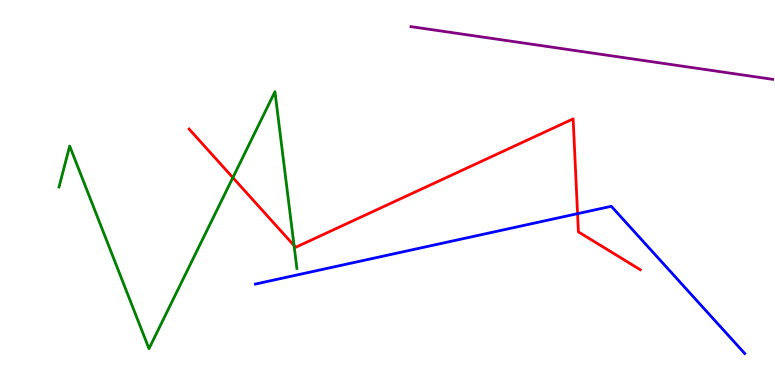[{'lines': ['blue', 'red'], 'intersections': [{'x': 7.45, 'y': 4.45}]}, {'lines': ['green', 'red'], 'intersections': [{'x': 3.0, 'y': 5.39}, {'x': 3.79, 'y': 3.62}]}, {'lines': ['purple', 'red'], 'intersections': []}, {'lines': ['blue', 'green'], 'intersections': []}, {'lines': ['blue', 'purple'], 'intersections': []}, {'lines': ['green', 'purple'], 'intersections': []}]